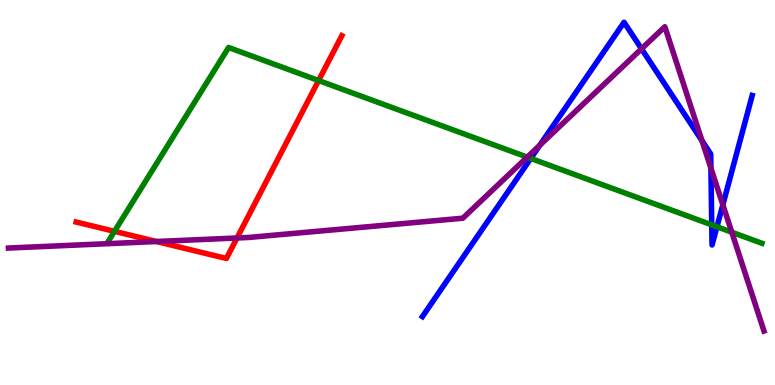[{'lines': ['blue', 'red'], 'intersections': []}, {'lines': ['green', 'red'], 'intersections': [{'x': 1.48, 'y': 3.99}, {'x': 4.11, 'y': 7.91}]}, {'lines': ['purple', 'red'], 'intersections': [{'x': 2.02, 'y': 3.73}, {'x': 3.06, 'y': 3.82}]}, {'lines': ['blue', 'green'], 'intersections': [{'x': 6.85, 'y': 5.89}, {'x': 9.18, 'y': 4.16}, {'x': 9.25, 'y': 4.11}]}, {'lines': ['blue', 'purple'], 'intersections': [{'x': 6.97, 'y': 6.23}, {'x': 8.28, 'y': 8.73}, {'x': 9.06, 'y': 6.34}, {'x': 9.17, 'y': 5.63}, {'x': 9.33, 'y': 4.68}]}, {'lines': ['green', 'purple'], 'intersections': [{'x': 6.8, 'y': 5.92}, {'x': 9.44, 'y': 3.97}]}]